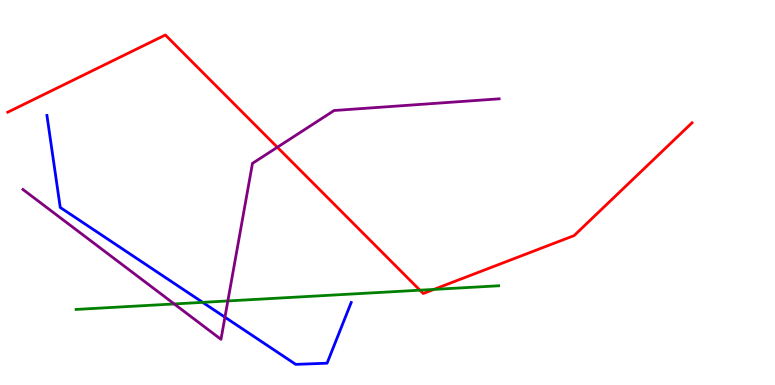[{'lines': ['blue', 'red'], 'intersections': []}, {'lines': ['green', 'red'], 'intersections': [{'x': 5.42, 'y': 2.46}, {'x': 5.6, 'y': 2.48}]}, {'lines': ['purple', 'red'], 'intersections': [{'x': 3.58, 'y': 6.18}]}, {'lines': ['blue', 'green'], 'intersections': [{'x': 2.62, 'y': 2.15}]}, {'lines': ['blue', 'purple'], 'intersections': [{'x': 2.9, 'y': 1.76}]}, {'lines': ['green', 'purple'], 'intersections': [{'x': 2.25, 'y': 2.11}, {'x': 2.94, 'y': 2.18}]}]